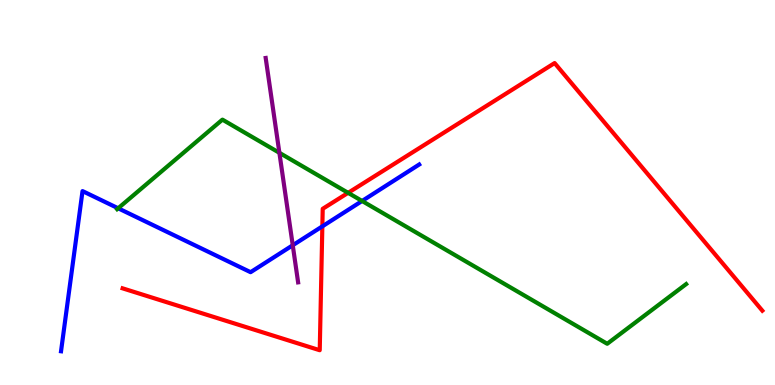[{'lines': ['blue', 'red'], 'intersections': [{'x': 4.16, 'y': 4.12}]}, {'lines': ['green', 'red'], 'intersections': [{'x': 4.49, 'y': 4.99}]}, {'lines': ['purple', 'red'], 'intersections': []}, {'lines': ['blue', 'green'], 'intersections': [{'x': 1.52, 'y': 4.59}, {'x': 4.67, 'y': 4.78}]}, {'lines': ['blue', 'purple'], 'intersections': [{'x': 3.78, 'y': 3.63}]}, {'lines': ['green', 'purple'], 'intersections': [{'x': 3.61, 'y': 6.03}]}]